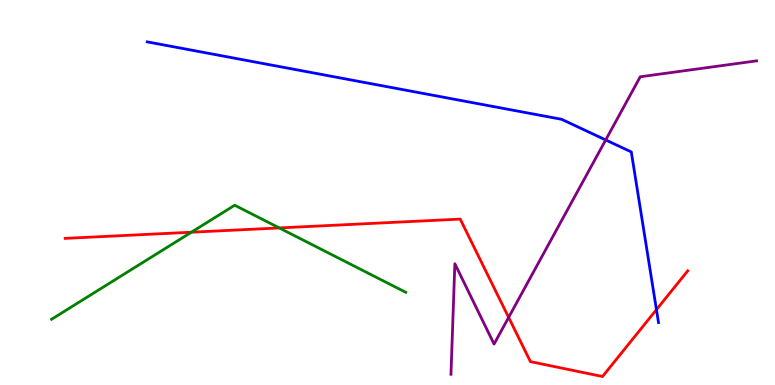[{'lines': ['blue', 'red'], 'intersections': [{'x': 8.47, 'y': 1.96}]}, {'lines': ['green', 'red'], 'intersections': [{'x': 2.47, 'y': 3.97}, {'x': 3.6, 'y': 4.08}]}, {'lines': ['purple', 'red'], 'intersections': [{'x': 6.56, 'y': 1.76}]}, {'lines': ['blue', 'green'], 'intersections': []}, {'lines': ['blue', 'purple'], 'intersections': [{'x': 7.82, 'y': 6.37}]}, {'lines': ['green', 'purple'], 'intersections': []}]